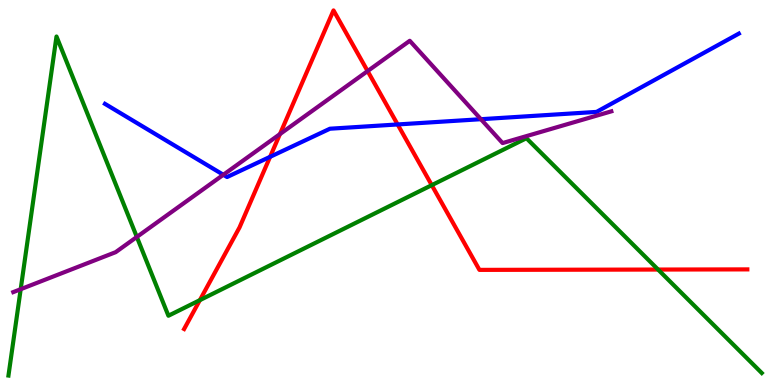[{'lines': ['blue', 'red'], 'intersections': [{'x': 3.49, 'y': 5.93}, {'x': 5.13, 'y': 6.77}]}, {'lines': ['green', 'red'], 'intersections': [{'x': 2.58, 'y': 2.2}, {'x': 5.57, 'y': 5.19}, {'x': 8.49, 'y': 3.0}]}, {'lines': ['purple', 'red'], 'intersections': [{'x': 3.61, 'y': 6.52}, {'x': 4.74, 'y': 8.15}]}, {'lines': ['blue', 'green'], 'intersections': []}, {'lines': ['blue', 'purple'], 'intersections': [{'x': 2.88, 'y': 5.46}, {'x': 6.21, 'y': 6.9}]}, {'lines': ['green', 'purple'], 'intersections': [{'x': 0.267, 'y': 2.49}, {'x': 1.77, 'y': 3.85}]}]